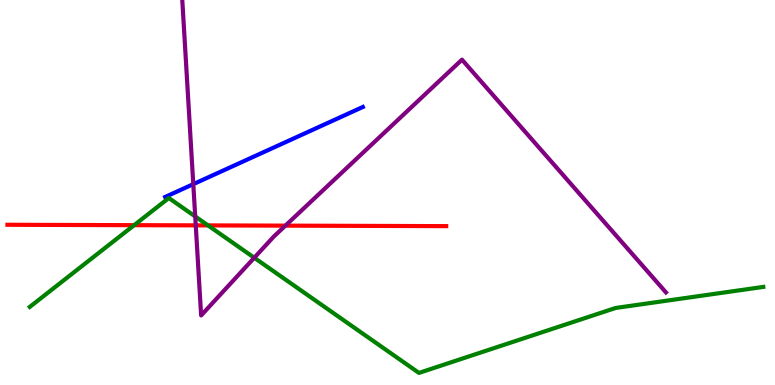[{'lines': ['blue', 'red'], 'intersections': []}, {'lines': ['green', 'red'], 'intersections': [{'x': 1.73, 'y': 4.15}, {'x': 2.68, 'y': 4.15}]}, {'lines': ['purple', 'red'], 'intersections': [{'x': 2.53, 'y': 4.15}, {'x': 3.68, 'y': 4.14}]}, {'lines': ['blue', 'green'], 'intersections': []}, {'lines': ['blue', 'purple'], 'intersections': [{'x': 2.49, 'y': 5.22}]}, {'lines': ['green', 'purple'], 'intersections': [{'x': 2.52, 'y': 4.38}, {'x': 3.28, 'y': 3.3}]}]